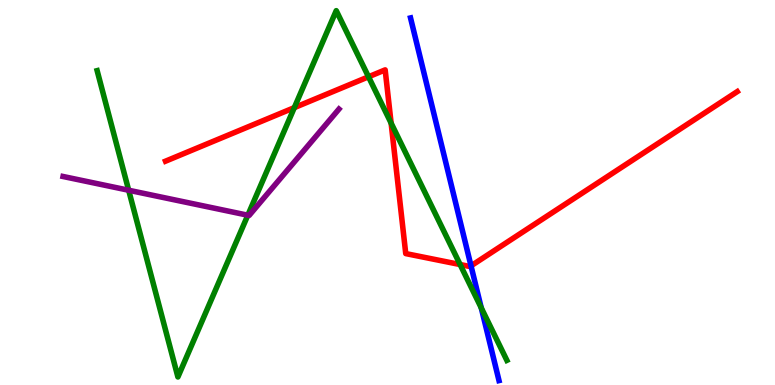[{'lines': ['blue', 'red'], 'intersections': [{'x': 6.08, 'y': 3.09}]}, {'lines': ['green', 'red'], 'intersections': [{'x': 3.8, 'y': 7.2}, {'x': 4.76, 'y': 8.01}, {'x': 5.05, 'y': 6.8}, {'x': 5.94, 'y': 3.13}]}, {'lines': ['purple', 'red'], 'intersections': []}, {'lines': ['blue', 'green'], 'intersections': [{'x': 6.21, 'y': 2.0}]}, {'lines': ['blue', 'purple'], 'intersections': []}, {'lines': ['green', 'purple'], 'intersections': [{'x': 1.66, 'y': 5.06}, {'x': 3.2, 'y': 4.41}]}]